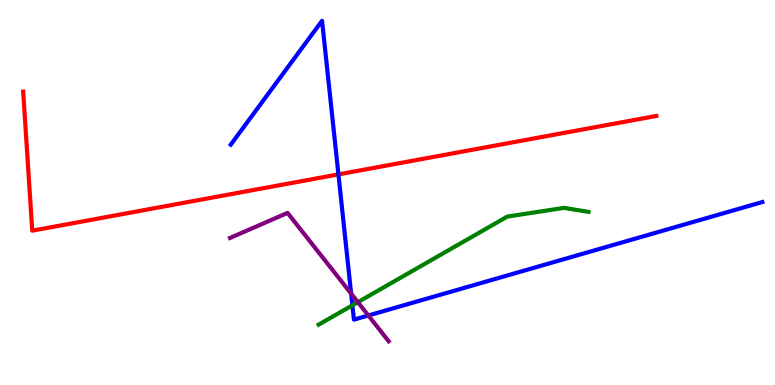[{'lines': ['blue', 'red'], 'intersections': [{'x': 4.37, 'y': 5.47}]}, {'lines': ['green', 'red'], 'intersections': []}, {'lines': ['purple', 'red'], 'intersections': []}, {'lines': ['blue', 'green'], 'intersections': [{'x': 4.55, 'y': 2.07}]}, {'lines': ['blue', 'purple'], 'intersections': [{'x': 4.53, 'y': 2.37}, {'x': 4.75, 'y': 1.81}]}, {'lines': ['green', 'purple'], 'intersections': [{'x': 4.62, 'y': 2.15}]}]